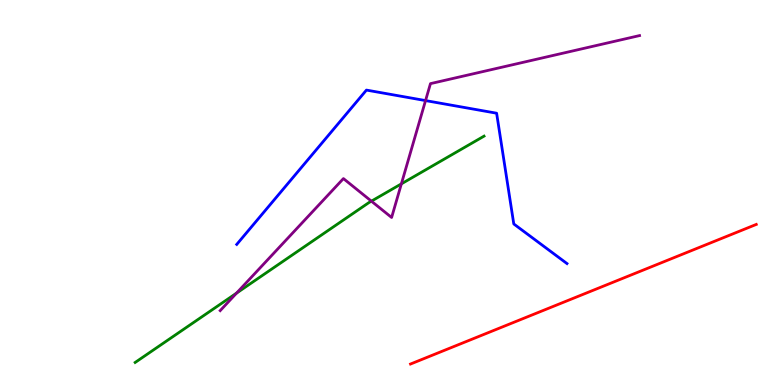[{'lines': ['blue', 'red'], 'intersections': []}, {'lines': ['green', 'red'], 'intersections': []}, {'lines': ['purple', 'red'], 'intersections': []}, {'lines': ['blue', 'green'], 'intersections': []}, {'lines': ['blue', 'purple'], 'intersections': [{'x': 5.49, 'y': 7.39}]}, {'lines': ['green', 'purple'], 'intersections': [{'x': 3.05, 'y': 2.39}, {'x': 4.79, 'y': 4.78}, {'x': 5.18, 'y': 5.22}]}]